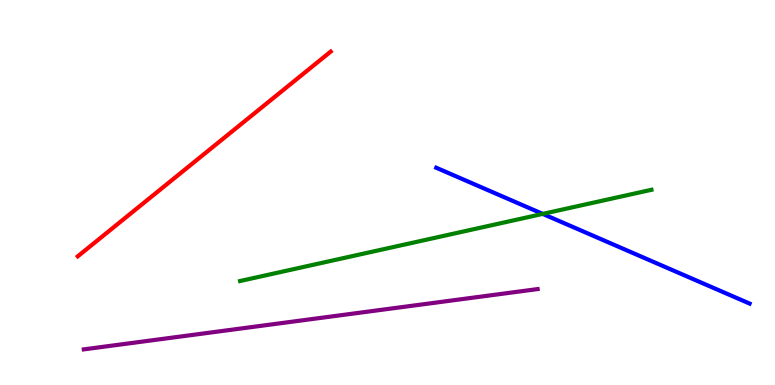[{'lines': ['blue', 'red'], 'intersections': []}, {'lines': ['green', 'red'], 'intersections': []}, {'lines': ['purple', 'red'], 'intersections': []}, {'lines': ['blue', 'green'], 'intersections': [{'x': 7.0, 'y': 4.44}]}, {'lines': ['blue', 'purple'], 'intersections': []}, {'lines': ['green', 'purple'], 'intersections': []}]